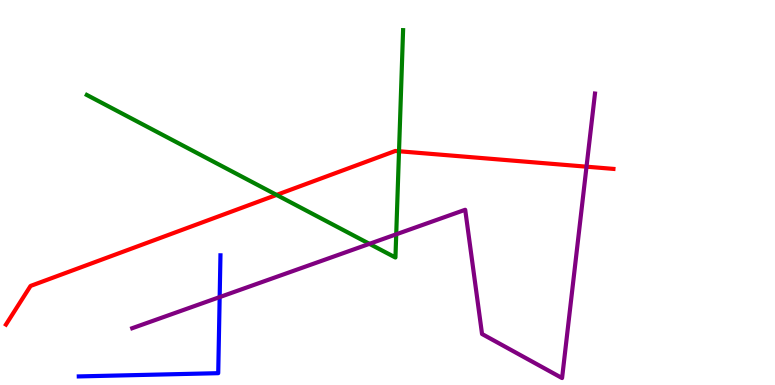[{'lines': ['blue', 'red'], 'intersections': []}, {'lines': ['green', 'red'], 'intersections': [{'x': 3.57, 'y': 4.94}, {'x': 5.15, 'y': 6.07}]}, {'lines': ['purple', 'red'], 'intersections': [{'x': 7.57, 'y': 5.67}]}, {'lines': ['blue', 'green'], 'intersections': []}, {'lines': ['blue', 'purple'], 'intersections': [{'x': 2.83, 'y': 2.28}]}, {'lines': ['green', 'purple'], 'intersections': [{'x': 4.77, 'y': 3.67}, {'x': 5.11, 'y': 3.91}]}]